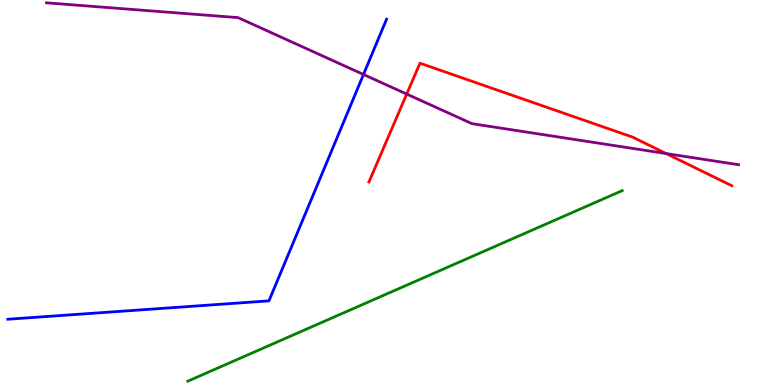[{'lines': ['blue', 'red'], 'intersections': []}, {'lines': ['green', 'red'], 'intersections': []}, {'lines': ['purple', 'red'], 'intersections': [{'x': 5.25, 'y': 7.56}, {'x': 8.6, 'y': 6.01}]}, {'lines': ['blue', 'green'], 'intersections': []}, {'lines': ['blue', 'purple'], 'intersections': [{'x': 4.69, 'y': 8.07}]}, {'lines': ['green', 'purple'], 'intersections': []}]